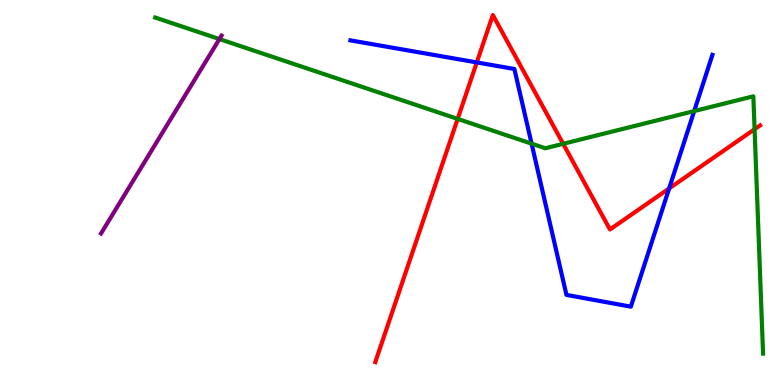[{'lines': ['blue', 'red'], 'intersections': [{'x': 6.15, 'y': 8.38}, {'x': 8.63, 'y': 5.11}]}, {'lines': ['green', 'red'], 'intersections': [{'x': 5.91, 'y': 6.91}, {'x': 7.27, 'y': 6.26}, {'x': 9.74, 'y': 6.64}]}, {'lines': ['purple', 'red'], 'intersections': []}, {'lines': ['blue', 'green'], 'intersections': [{'x': 6.86, 'y': 6.27}, {'x': 8.96, 'y': 7.11}]}, {'lines': ['blue', 'purple'], 'intersections': []}, {'lines': ['green', 'purple'], 'intersections': [{'x': 2.83, 'y': 8.99}]}]